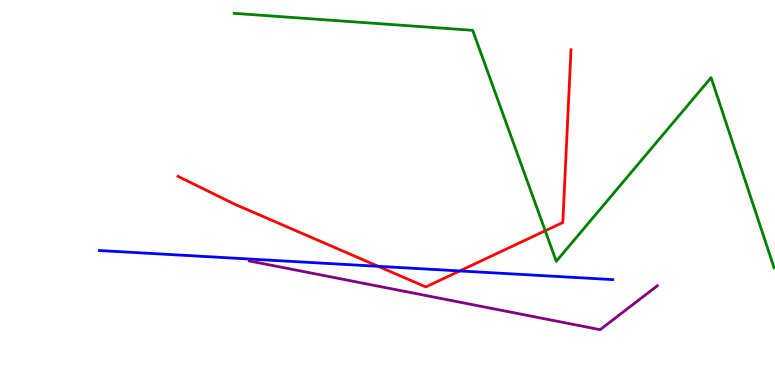[{'lines': ['blue', 'red'], 'intersections': [{'x': 4.88, 'y': 3.08}, {'x': 5.93, 'y': 2.96}]}, {'lines': ['green', 'red'], 'intersections': [{'x': 7.04, 'y': 4.01}]}, {'lines': ['purple', 'red'], 'intersections': []}, {'lines': ['blue', 'green'], 'intersections': []}, {'lines': ['blue', 'purple'], 'intersections': []}, {'lines': ['green', 'purple'], 'intersections': []}]